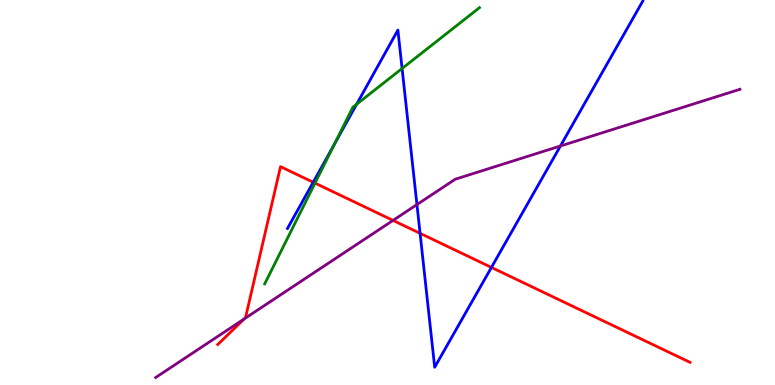[{'lines': ['blue', 'red'], 'intersections': [{'x': 4.04, 'y': 5.27}, {'x': 5.42, 'y': 3.94}, {'x': 6.34, 'y': 3.05}]}, {'lines': ['green', 'red'], 'intersections': [{'x': 4.06, 'y': 5.24}]}, {'lines': ['purple', 'red'], 'intersections': [{'x': 3.15, 'y': 1.72}, {'x': 5.07, 'y': 4.28}]}, {'lines': ['blue', 'green'], 'intersections': [{'x': 4.32, 'y': 6.27}, {'x': 4.6, 'y': 7.29}, {'x': 5.19, 'y': 8.22}]}, {'lines': ['blue', 'purple'], 'intersections': [{'x': 5.38, 'y': 4.69}, {'x': 7.23, 'y': 6.21}]}, {'lines': ['green', 'purple'], 'intersections': []}]